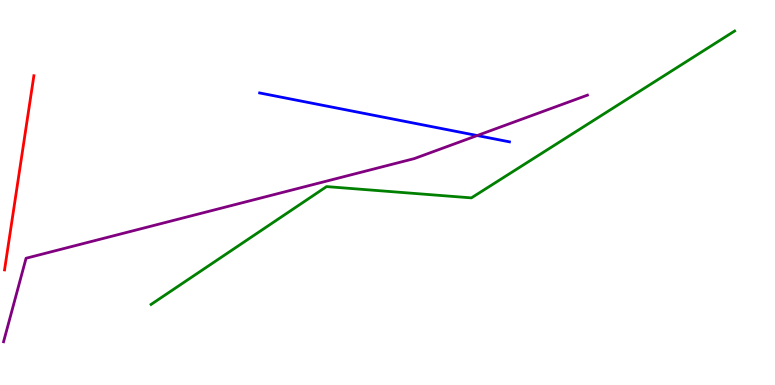[{'lines': ['blue', 'red'], 'intersections': []}, {'lines': ['green', 'red'], 'intersections': []}, {'lines': ['purple', 'red'], 'intersections': []}, {'lines': ['blue', 'green'], 'intersections': []}, {'lines': ['blue', 'purple'], 'intersections': [{'x': 6.16, 'y': 6.48}]}, {'lines': ['green', 'purple'], 'intersections': []}]